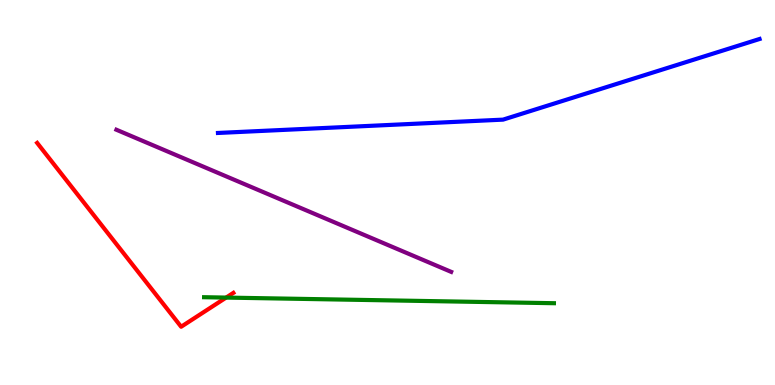[{'lines': ['blue', 'red'], 'intersections': []}, {'lines': ['green', 'red'], 'intersections': [{'x': 2.92, 'y': 2.27}]}, {'lines': ['purple', 'red'], 'intersections': []}, {'lines': ['blue', 'green'], 'intersections': []}, {'lines': ['blue', 'purple'], 'intersections': []}, {'lines': ['green', 'purple'], 'intersections': []}]